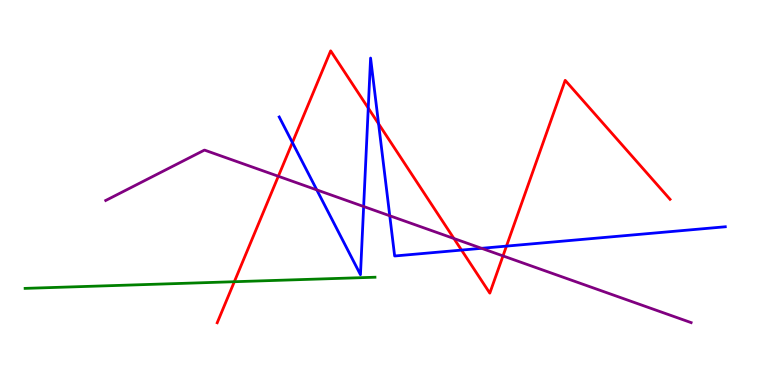[{'lines': ['blue', 'red'], 'intersections': [{'x': 3.77, 'y': 6.3}, {'x': 4.75, 'y': 7.19}, {'x': 4.88, 'y': 6.78}, {'x': 5.96, 'y': 3.5}, {'x': 6.53, 'y': 3.61}]}, {'lines': ['green', 'red'], 'intersections': [{'x': 3.02, 'y': 2.68}]}, {'lines': ['purple', 'red'], 'intersections': [{'x': 3.59, 'y': 5.42}, {'x': 5.86, 'y': 3.8}, {'x': 6.49, 'y': 3.35}]}, {'lines': ['blue', 'green'], 'intersections': []}, {'lines': ['blue', 'purple'], 'intersections': [{'x': 4.09, 'y': 5.07}, {'x': 4.69, 'y': 4.64}, {'x': 5.03, 'y': 4.4}, {'x': 6.21, 'y': 3.55}]}, {'lines': ['green', 'purple'], 'intersections': []}]